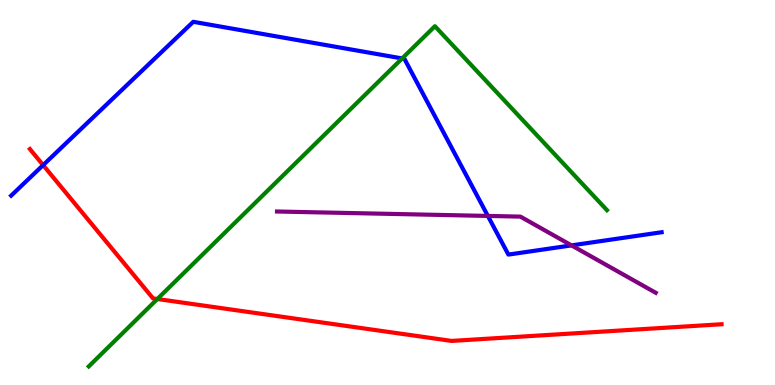[{'lines': ['blue', 'red'], 'intersections': [{'x': 0.556, 'y': 5.71}]}, {'lines': ['green', 'red'], 'intersections': [{'x': 2.03, 'y': 2.23}]}, {'lines': ['purple', 'red'], 'intersections': []}, {'lines': ['blue', 'green'], 'intersections': [{'x': 5.19, 'y': 8.48}]}, {'lines': ['blue', 'purple'], 'intersections': [{'x': 6.3, 'y': 4.39}, {'x': 7.37, 'y': 3.63}]}, {'lines': ['green', 'purple'], 'intersections': []}]